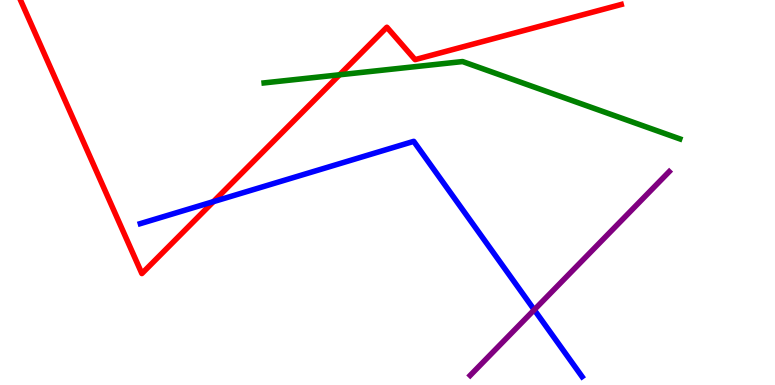[{'lines': ['blue', 'red'], 'intersections': [{'x': 2.75, 'y': 4.76}]}, {'lines': ['green', 'red'], 'intersections': [{'x': 4.38, 'y': 8.06}]}, {'lines': ['purple', 'red'], 'intersections': []}, {'lines': ['blue', 'green'], 'intersections': []}, {'lines': ['blue', 'purple'], 'intersections': [{'x': 6.89, 'y': 1.95}]}, {'lines': ['green', 'purple'], 'intersections': []}]